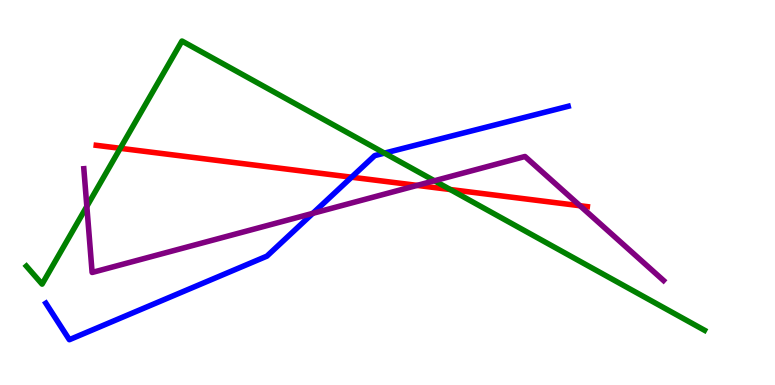[{'lines': ['blue', 'red'], 'intersections': [{'x': 4.54, 'y': 5.4}]}, {'lines': ['green', 'red'], 'intersections': [{'x': 1.55, 'y': 6.15}, {'x': 5.81, 'y': 5.08}]}, {'lines': ['purple', 'red'], 'intersections': [{'x': 5.38, 'y': 5.18}, {'x': 7.48, 'y': 4.66}]}, {'lines': ['blue', 'green'], 'intersections': [{'x': 4.96, 'y': 6.02}]}, {'lines': ['blue', 'purple'], 'intersections': [{'x': 4.04, 'y': 4.46}]}, {'lines': ['green', 'purple'], 'intersections': [{'x': 1.12, 'y': 4.64}, {'x': 5.61, 'y': 5.3}]}]